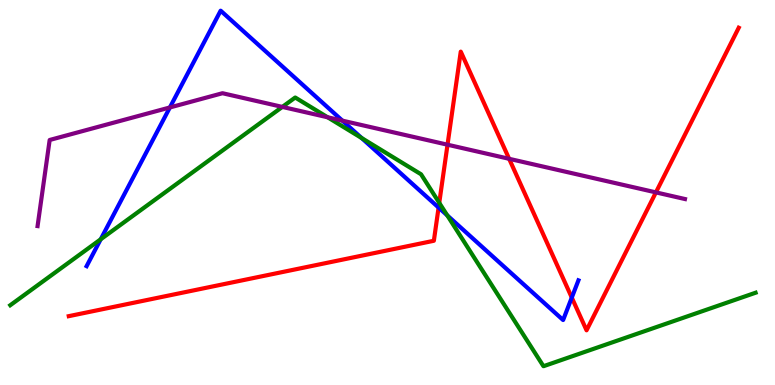[{'lines': ['blue', 'red'], 'intersections': [{'x': 5.66, 'y': 4.61}, {'x': 7.38, 'y': 2.27}]}, {'lines': ['green', 'red'], 'intersections': [{'x': 5.67, 'y': 4.73}]}, {'lines': ['purple', 'red'], 'intersections': [{'x': 5.77, 'y': 6.24}, {'x': 6.57, 'y': 5.88}, {'x': 8.46, 'y': 5.0}]}, {'lines': ['blue', 'green'], 'intersections': [{'x': 1.3, 'y': 3.78}, {'x': 4.67, 'y': 6.42}, {'x': 5.77, 'y': 4.41}]}, {'lines': ['blue', 'purple'], 'intersections': [{'x': 2.19, 'y': 7.21}, {'x': 4.42, 'y': 6.87}]}, {'lines': ['green', 'purple'], 'intersections': [{'x': 3.64, 'y': 7.22}, {'x': 4.23, 'y': 6.95}]}]